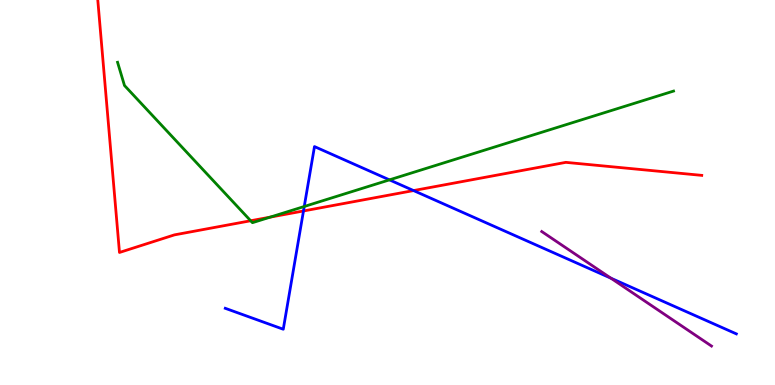[{'lines': ['blue', 'red'], 'intersections': [{'x': 3.92, 'y': 4.52}, {'x': 5.34, 'y': 5.05}]}, {'lines': ['green', 'red'], 'intersections': [{'x': 3.23, 'y': 4.27}, {'x': 3.49, 'y': 4.36}]}, {'lines': ['purple', 'red'], 'intersections': []}, {'lines': ['blue', 'green'], 'intersections': [{'x': 3.93, 'y': 4.64}, {'x': 5.03, 'y': 5.33}]}, {'lines': ['blue', 'purple'], 'intersections': [{'x': 7.88, 'y': 2.77}]}, {'lines': ['green', 'purple'], 'intersections': []}]